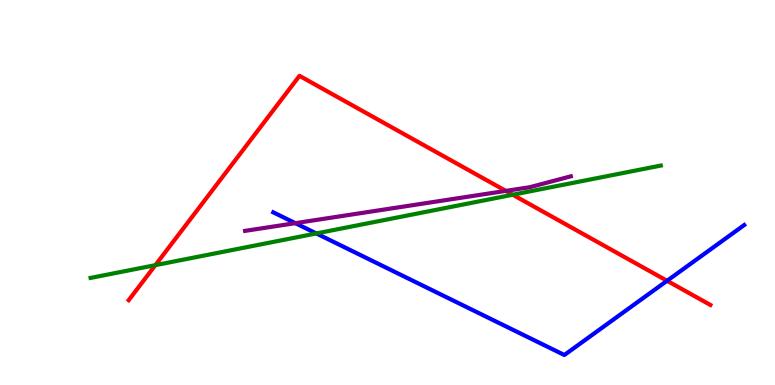[{'lines': ['blue', 'red'], 'intersections': [{'x': 8.61, 'y': 2.71}]}, {'lines': ['green', 'red'], 'intersections': [{'x': 2.0, 'y': 3.11}, {'x': 6.62, 'y': 4.94}]}, {'lines': ['purple', 'red'], 'intersections': [{'x': 6.53, 'y': 5.04}]}, {'lines': ['blue', 'green'], 'intersections': [{'x': 4.08, 'y': 3.94}]}, {'lines': ['blue', 'purple'], 'intersections': [{'x': 3.81, 'y': 4.2}]}, {'lines': ['green', 'purple'], 'intersections': []}]